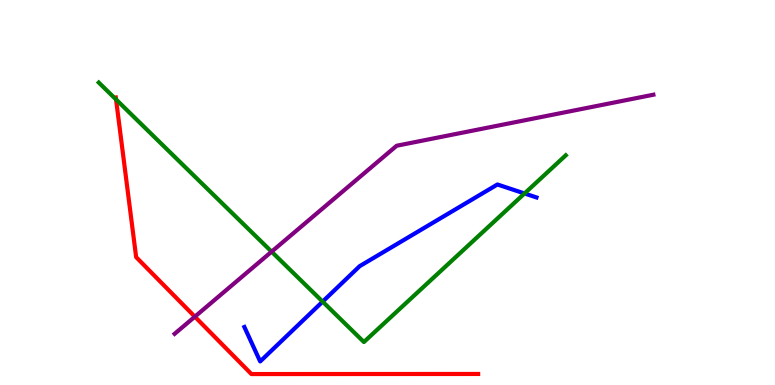[{'lines': ['blue', 'red'], 'intersections': []}, {'lines': ['green', 'red'], 'intersections': [{'x': 1.5, 'y': 7.42}]}, {'lines': ['purple', 'red'], 'intersections': [{'x': 2.51, 'y': 1.77}]}, {'lines': ['blue', 'green'], 'intersections': [{'x': 4.16, 'y': 2.17}, {'x': 6.77, 'y': 4.97}]}, {'lines': ['blue', 'purple'], 'intersections': []}, {'lines': ['green', 'purple'], 'intersections': [{'x': 3.5, 'y': 3.46}]}]